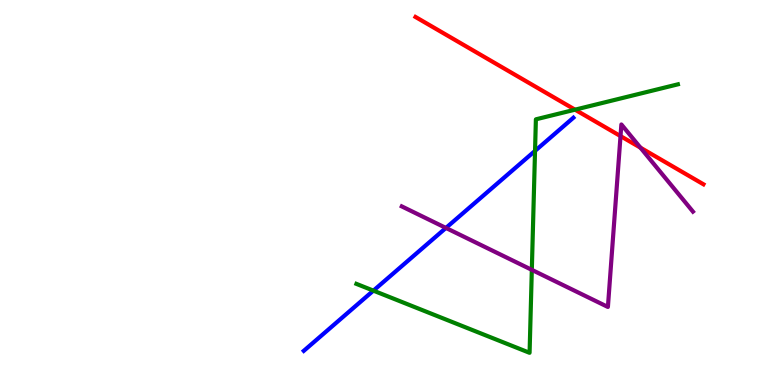[{'lines': ['blue', 'red'], 'intersections': []}, {'lines': ['green', 'red'], 'intersections': [{'x': 7.42, 'y': 7.15}]}, {'lines': ['purple', 'red'], 'intersections': [{'x': 8.01, 'y': 6.46}, {'x': 8.26, 'y': 6.16}]}, {'lines': ['blue', 'green'], 'intersections': [{'x': 4.82, 'y': 2.45}, {'x': 6.9, 'y': 6.08}]}, {'lines': ['blue', 'purple'], 'intersections': [{'x': 5.75, 'y': 4.08}]}, {'lines': ['green', 'purple'], 'intersections': [{'x': 6.86, 'y': 2.99}]}]